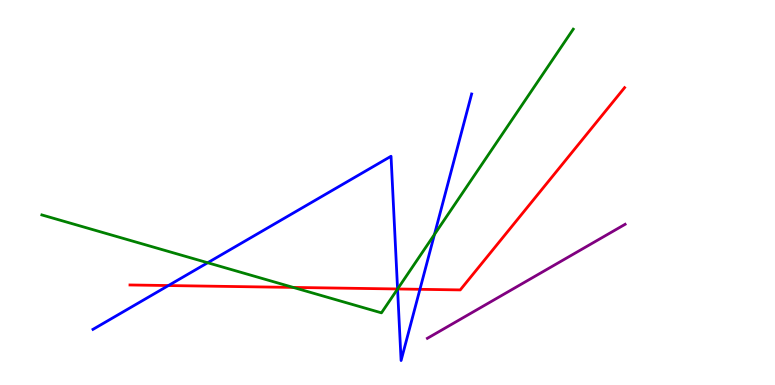[{'lines': ['blue', 'red'], 'intersections': [{'x': 2.17, 'y': 2.58}, {'x': 5.13, 'y': 2.49}, {'x': 5.42, 'y': 2.49}]}, {'lines': ['green', 'red'], 'intersections': [{'x': 3.78, 'y': 2.53}, {'x': 5.13, 'y': 2.49}]}, {'lines': ['purple', 'red'], 'intersections': []}, {'lines': ['blue', 'green'], 'intersections': [{'x': 2.68, 'y': 3.18}, {'x': 5.13, 'y': 2.49}, {'x': 5.61, 'y': 3.91}]}, {'lines': ['blue', 'purple'], 'intersections': []}, {'lines': ['green', 'purple'], 'intersections': []}]